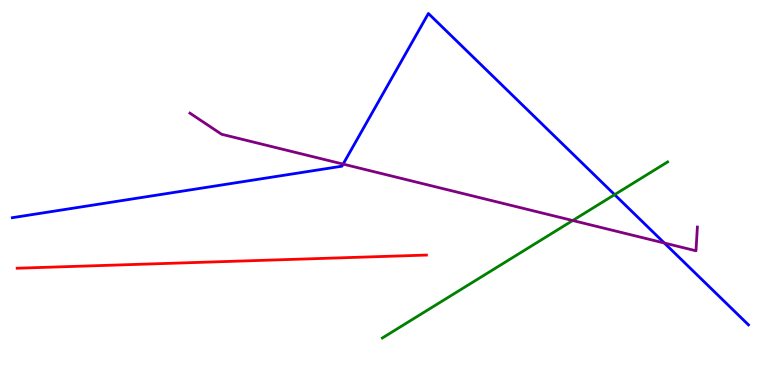[{'lines': ['blue', 'red'], 'intersections': []}, {'lines': ['green', 'red'], 'intersections': []}, {'lines': ['purple', 'red'], 'intersections': []}, {'lines': ['blue', 'green'], 'intersections': [{'x': 7.93, 'y': 4.94}]}, {'lines': ['blue', 'purple'], 'intersections': [{'x': 4.43, 'y': 5.74}, {'x': 8.57, 'y': 3.69}]}, {'lines': ['green', 'purple'], 'intersections': [{'x': 7.39, 'y': 4.27}]}]